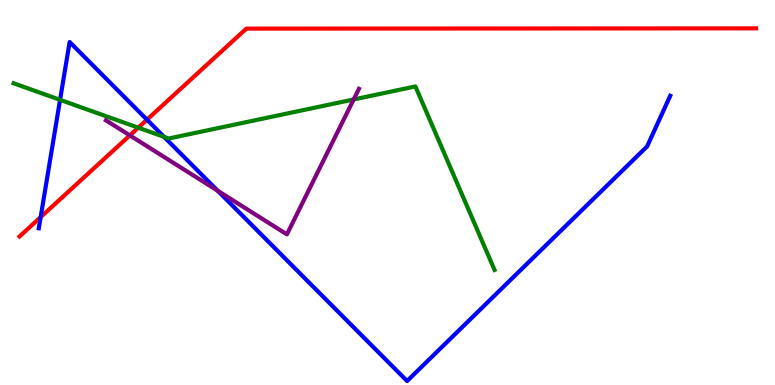[{'lines': ['blue', 'red'], 'intersections': [{'x': 0.525, 'y': 4.36}, {'x': 1.9, 'y': 6.89}]}, {'lines': ['green', 'red'], 'intersections': [{'x': 1.78, 'y': 6.68}]}, {'lines': ['purple', 'red'], 'intersections': [{'x': 1.68, 'y': 6.48}]}, {'lines': ['blue', 'green'], 'intersections': [{'x': 0.775, 'y': 7.41}, {'x': 2.12, 'y': 6.45}]}, {'lines': ['blue', 'purple'], 'intersections': [{'x': 2.81, 'y': 5.05}]}, {'lines': ['green', 'purple'], 'intersections': [{'x': 4.56, 'y': 7.42}]}]